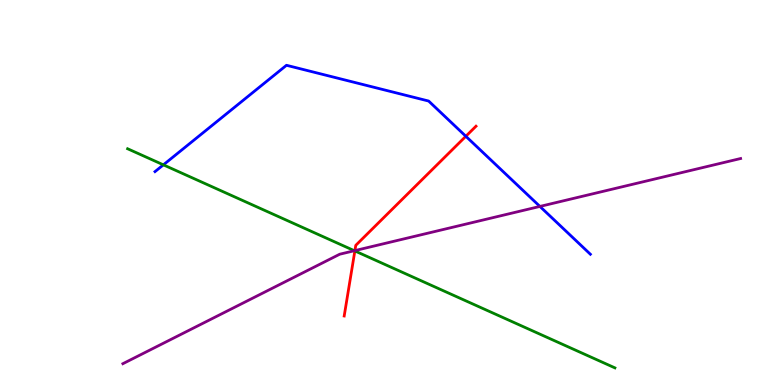[{'lines': ['blue', 'red'], 'intersections': [{'x': 6.01, 'y': 6.46}]}, {'lines': ['green', 'red'], 'intersections': [{'x': 4.58, 'y': 3.48}]}, {'lines': ['purple', 'red'], 'intersections': [{'x': 4.58, 'y': 3.49}]}, {'lines': ['blue', 'green'], 'intersections': [{'x': 2.11, 'y': 5.72}]}, {'lines': ['blue', 'purple'], 'intersections': [{'x': 6.97, 'y': 4.64}]}, {'lines': ['green', 'purple'], 'intersections': [{'x': 4.57, 'y': 3.49}]}]